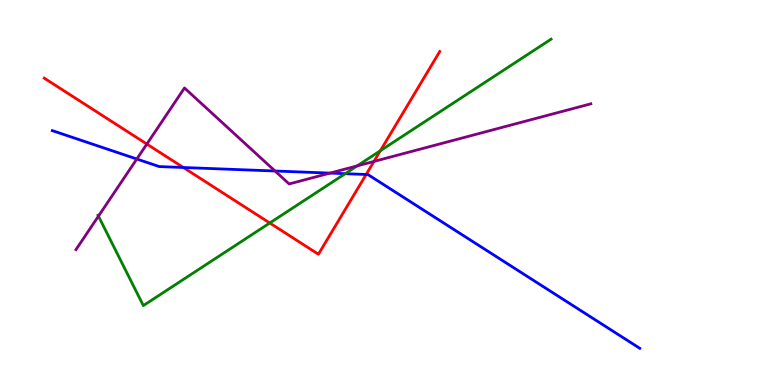[{'lines': ['blue', 'red'], 'intersections': [{'x': 2.37, 'y': 5.65}, {'x': 4.72, 'y': 5.47}]}, {'lines': ['green', 'red'], 'intersections': [{'x': 3.48, 'y': 4.21}, {'x': 4.91, 'y': 6.09}]}, {'lines': ['purple', 'red'], 'intersections': [{'x': 1.89, 'y': 6.26}, {'x': 4.83, 'y': 5.81}]}, {'lines': ['blue', 'green'], 'intersections': [{'x': 4.45, 'y': 5.49}]}, {'lines': ['blue', 'purple'], 'intersections': [{'x': 1.77, 'y': 5.87}, {'x': 3.55, 'y': 5.56}, {'x': 4.26, 'y': 5.5}]}, {'lines': ['green', 'purple'], 'intersections': [{'x': 1.27, 'y': 4.39}, {'x': 4.61, 'y': 5.69}]}]